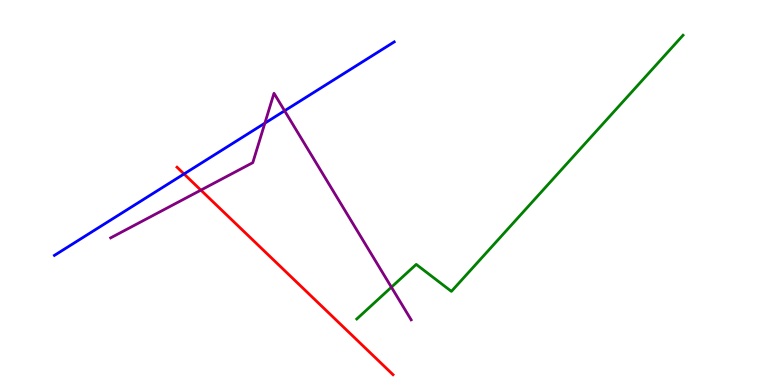[{'lines': ['blue', 'red'], 'intersections': [{'x': 2.37, 'y': 5.48}]}, {'lines': ['green', 'red'], 'intersections': []}, {'lines': ['purple', 'red'], 'intersections': [{'x': 2.59, 'y': 5.06}]}, {'lines': ['blue', 'green'], 'intersections': []}, {'lines': ['blue', 'purple'], 'intersections': [{'x': 3.42, 'y': 6.8}, {'x': 3.67, 'y': 7.12}]}, {'lines': ['green', 'purple'], 'intersections': [{'x': 5.05, 'y': 2.54}]}]